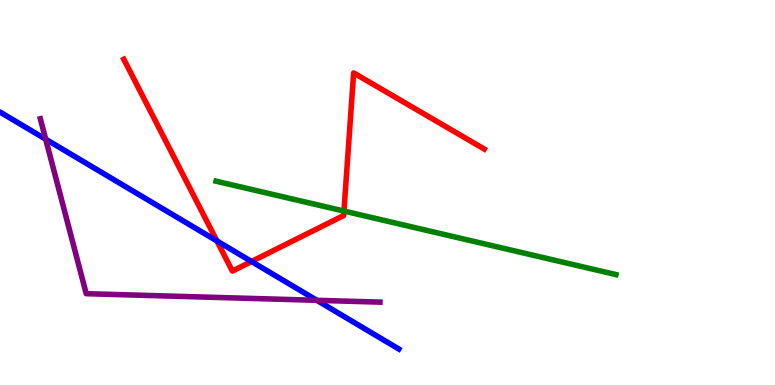[{'lines': ['blue', 'red'], 'intersections': [{'x': 2.8, 'y': 3.74}, {'x': 3.25, 'y': 3.21}]}, {'lines': ['green', 'red'], 'intersections': [{'x': 4.44, 'y': 4.52}]}, {'lines': ['purple', 'red'], 'intersections': []}, {'lines': ['blue', 'green'], 'intersections': []}, {'lines': ['blue', 'purple'], 'intersections': [{'x': 0.589, 'y': 6.38}, {'x': 4.09, 'y': 2.2}]}, {'lines': ['green', 'purple'], 'intersections': []}]